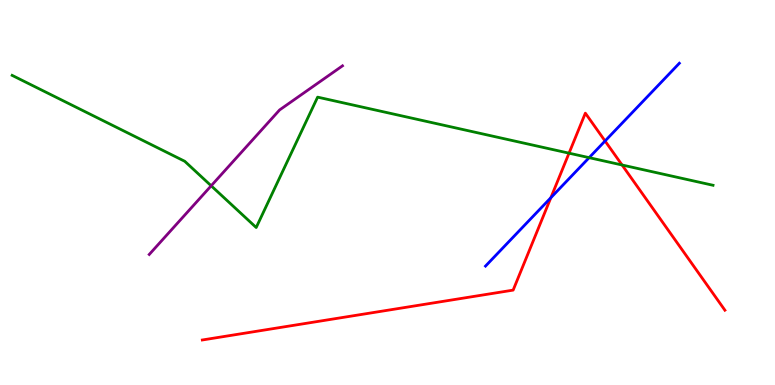[{'lines': ['blue', 'red'], 'intersections': [{'x': 7.11, 'y': 4.86}, {'x': 7.81, 'y': 6.34}]}, {'lines': ['green', 'red'], 'intersections': [{'x': 7.34, 'y': 6.02}, {'x': 8.03, 'y': 5.71}]}, {'lines': ['purple', 'red'], 'intersections': []}, {'lines': ['blue', 'green'], 'intersections': [{'x': 7.6, 'y': 5.91}]}, {'lines': ['blue', 'purple'], 'intersections': []}, {'lines': ['green', 'purple'], 'intersections': [{'x': 2.72, 'y': 5.17}]}]